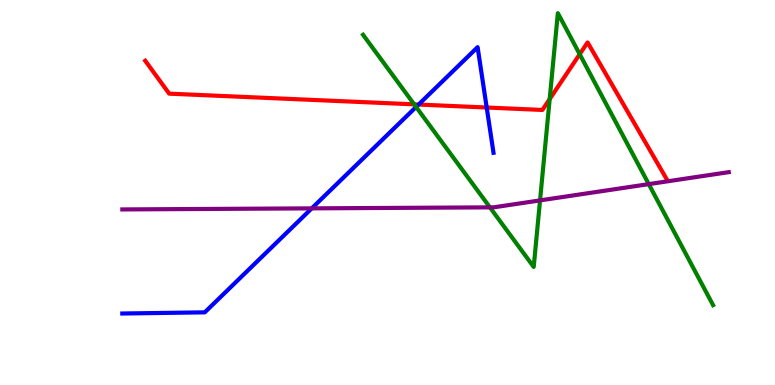[{'lines': ['blue', 'red'], 'intersections': [{'x': 5.4, 'y': 7.28}, {'x': 6.28, 'y': 7.21}]}, {'lines': ['green', 'red'], 'intersections': [{'x': 5.34, 'y': 7.29}, {'x': 7.09, 'y': 7.43}, {'x': 7.48, 'y': 8.59}]}, {'lines': ['purple', 'red'], 'intersections': []}, {'lines': ['blue', 'green'], 'intersections': [{'x': 5.37, 'y': 7.22}]}, {'lines': ['blue', 'purple'], 'intersections': [{'x': 4.02, 'y': 4.59}]}, {'lines': ['green', 'purple'], 'intersections': [{'x': 6.32, 'y': 4.61}, {'x': 6.97, 'y': 4.79}, {'x': 8.37, 'y': 5.22}]}]